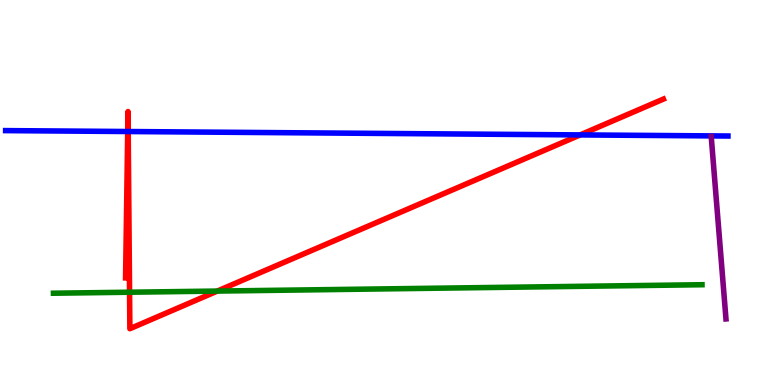[{'lines': ['blue', 'red'], 'intersections': [{'x': 1.65, 'y': 6.58}, {'x': 1.65, 'y': 6.58}, {'x': 7.49, 'y': 6.5}]}, {'lines': ['green', 'red'], 'intersections': [{'x': 1.67, 'y': 2.41}, {'x': 2.8, 'y': 2.44}]}, {'lines': ['purple', 'red'], 'intersections': []}, {'lines': ['blue', 'green'], 'intersections': []}, {'lines': ['blue', 'purple'], 'intersections': []}, {'lines': ['green', 'purple'], 'intersections': []}]